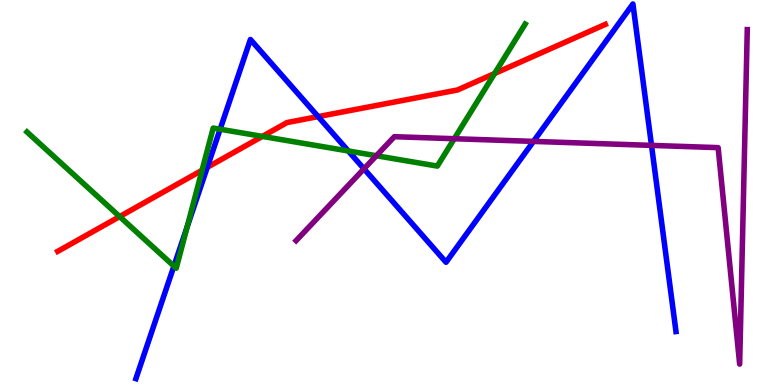[{'lines': ['blue', 'red'], 'intersections': [{'x': 2.67, 'y': 5.65}, {'x': 4.11, 'y': 6.97}]}, {'lines': ['green', 'red'], 'intersections': [{'x': 1.54, 'y': 4.37}, {'x': 2.61, 'y': 5.58}, {'x': 3.39, 'y': 6.46}, {'x': 6.38, 'y': 8.09}]}, {'lines': ['purple', 'red'], 'intersections': []}, {'lines': ['blue', 'green'], 'intersections': [{'x': 2.24, 'y': 3.09}, {'x': 2.41, 'y': 4.1}, {'x': 2.84, 'y': 6.64}, {'x': 4.49, 'y': 6.08}]}, {'lines': ['blue', 'purple'], 'intersections': [{'x': 4.7, 'y': 5.61}, {'x': 6.88, 'y': 6.33}, {'x': 8.41, 'y': 6.22}]}, {'lines': ['green', 'purple'], 'intersections': [{'x': 4.86, 'y': 5.95}, {'x': 5.86, 'y': 6.4}]}]